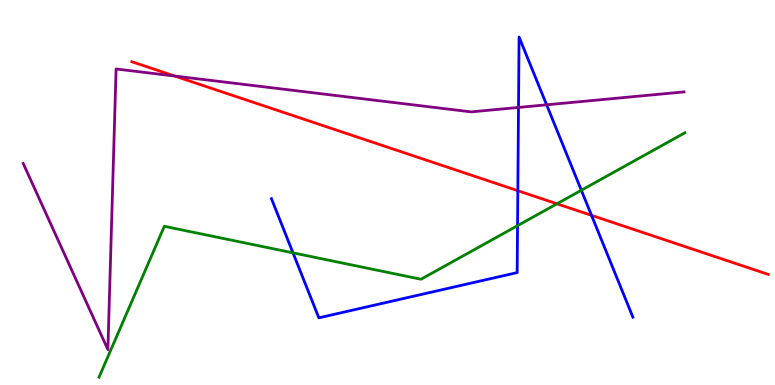[{'lines': ['blue', 'red'], 'intersections': [{'x': 6.68, 'y': 5.05}, {'x': 7.63, 'y': 4.41}]}, {'lines': ['green', 'red'], 'intersections': [{'x': 7.19, 'y': 4.71}]}, {'lines': ['purple', 'red'], 'intersections': [{'x': 2.25, 'y': 8.02}]}, {'lines': ['blue', 'green'], 'intersections': [{'x': 3.78, 'y': 3.43}, {'x': 6.68, 'y': 4.14}, {'x': 7.5, 'y': 5.06}]}, {'lines': ['blue', 'purple'], 'intersections': [{'x': 6.69, 'y': 7.21}, {'x': 7.05, 'y': 7.28}]}, {'lines': ['green', 'purple'], 'intersections': []}]